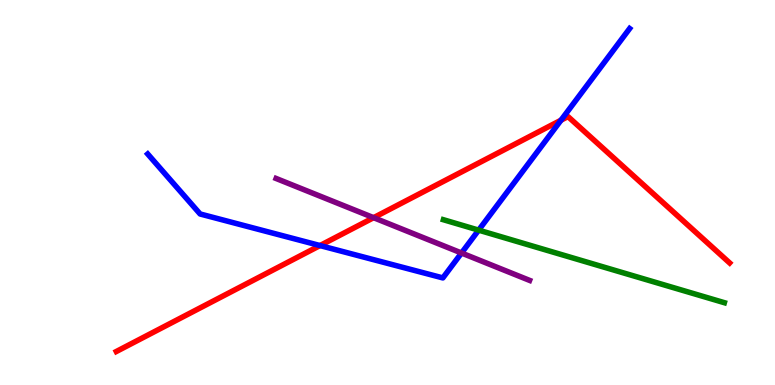[{'lines': ['blue', 'red'], 'intersections': [{'x': 4.13, 'y': 3.62}, {'x': 7.24, 'y': 6.88}]}, {'lines': ['green', 'red'], 'intersections': []}, {'lines': ['purple', 'red'], 'intersections': [{'x': 4.82, 'y': 4.35}]}, {'lines': ['blue', 'green'], 'intersections': [{'x': 6.18, 'y': 4.02}]}, {'lines': ['blue', 'purple'], 'intersections': [{'x': 5.95, 'y': 3.43}]}, {'lines': ['green', 'purple'], 'intersections': []}]